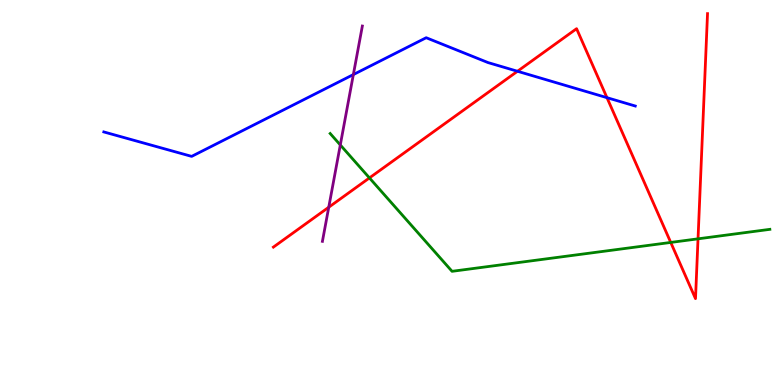[{'lines': ['blue', 'red'], 'intersections': [{'x': 6.68, 'y': 8.15}, {'x': 7.83, 'y': 7.46}]}, {'lines': ['green', 'red'], 'intersections': [{'x': 4.77, 'y': 5.38}, {'x': 8.65, 'y': 3.7}, {'x': 9.01, 'y': 3.8}]}, {'lines': ['purple', 'red'], 'intersections': [{'x': 4.24, 'y': 4.62}]}, {'lines': ['blue', 'green'], 'intersections': []}, {'lines': ['blue', 'purple'], 'intersections': [{'x': 4.56, 'y': 8.06}]}, {'lines': ['green', 'purple'], 'intersections': [{'x': 4.39, 'y': 6.23}]}]